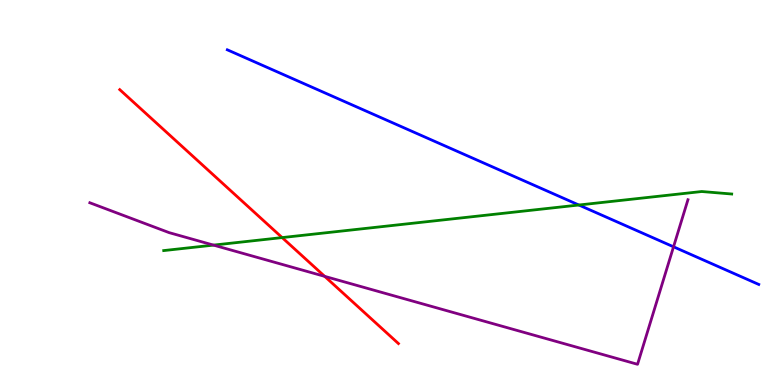[{'lines': ['blue', 'red'], 'intersections': []}, {'lines': ['green', 'red'], 'intersections': [{'x': 3.64, 'y': 3.83}]}, {'lines': ['purple', 'red'], 'intersections': [{'x': 4.19, 'y': 2.82}]}, {'lines': ['blue', 'green'], 'intersections': [{'x': 7.47, 'y': 4.68}]}, {'lines': ['blue', 'purple'], 'intersections': [{'x': 8.69, 'y': 3.59}]}, {'lines': ['green', 'purple'], 'intersections': [{'x': 2.76, 'y': 3.63}]}]